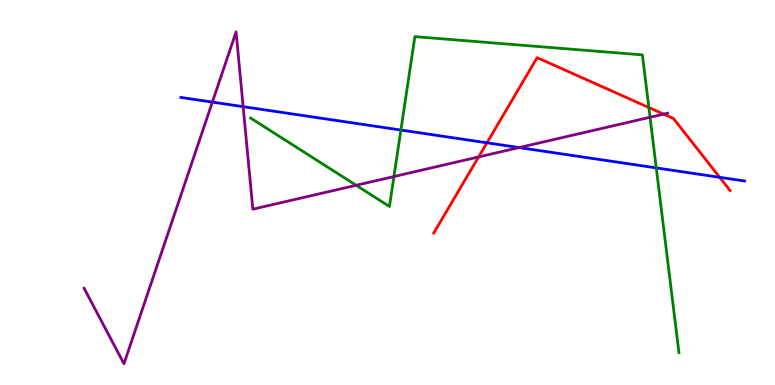[{'lines': ['blue', 'red'], 'intersections': [{'x': 6.28, 'y': 6.29}, {'x': 9.29, 'y': 5.39}]}, {'lines': ['green', 'red'], 'intersections': [{'x': 8.37, 'y': 7.21}]}, {'lines': ['purple', 'red'], 'intersections': [{'x': 6.18, 'y': 5.92}, {'x': 8.56, 'y': 7.04}]}, {'lines': ['blue', 'green'], 'intersections': [{'x': 5.17, 'y': 6.62}, {'x': 8.47, 'y': 5.64}]}, {'lines': ['blue', 'purple'], 'intersections': [{'x': 2.74, 'y': 7.35}, {'x': 3.14, 'y': 7.23}, {'x': 6.7, 'y': 6.17}]}, {'lines': ['green', 'purple'], 'intersections': [{'x': 4.6, 'y': 5.19}, {'x': 5.08, 'y': 5.41}, {'x': 8.39, 'y': 6.95}]}]